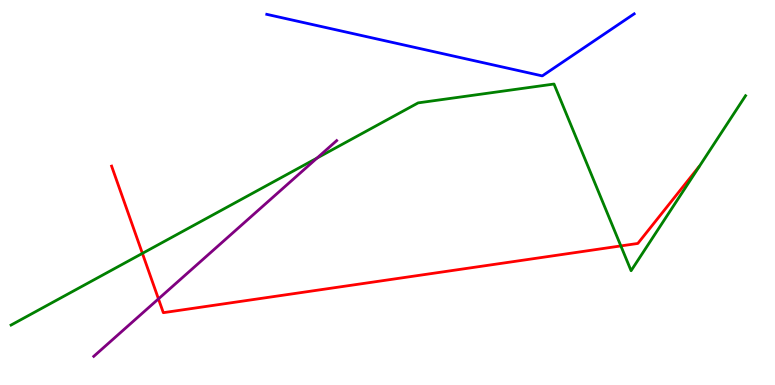[{'lines': ['blue', 'red'], 'intersections': []}, {'lines': ['green', 'red'], 'intersections': [{'x': 1.84, 'y': 3.42}, {'x': 8.01, 'y': 3.61}]}, {'lines': ['purple', 'red'], 'intersections': [{'x': 2.04, 'y': 2.24}]}, {'lines': ['blue', 'green'], 'intersections': []}, {'lines': ['blue', 'purple'], 'intersections': []}, {'lines': ['green', 'purple'], 'intersections': [{'x': 4.09, 'y': 5.89}]}]